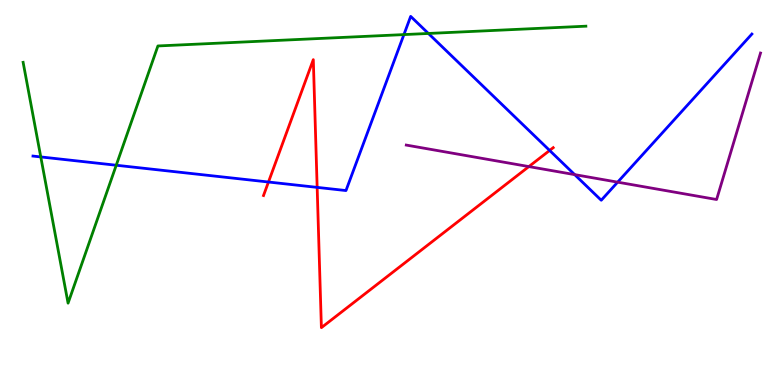[{'lines': ['blue', 'red'], 'intersections': [{'x': 3.46, 'y': 5.27}, {'x': 4.09, 'y': 5.13}, {'x': 7.09, 'y': 6.09}]}, {'lines': ['green', 'red'], 'intersections': []}, {'lines': ['purple', 'red'], 'intersections': [{'x': 6.82, 'y': 5.67}]}, {'lines': ['blue', 'green'], 'intersections': [{'x': 0.526, 'y': 5.92}, {'x': 1.5, 'y': 5.71}, {'x': 5.21, 'y': 9.1}, {'x': 5.53, 'y': 9.13}]}, {'lines': ['blue', 'purple'], 'intersections': [{'x': 7.42, 'y': 5.46}, {'x': 7.97, 'y': 5.27}]}, {'lines': ['green', 'purple'], 'intersections': []}]